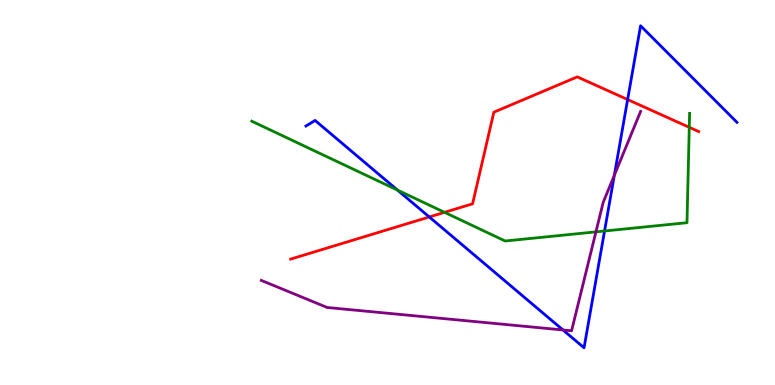[{'lines': ['blue', 'red'], 'intersections': [{'x': 5.54, 'y': 4.36}, {'x': 8.1, 'y': 7.41}]}, {'lines': ['green', 'red'], 'intersections': [{'x': 5.74, 'y': 4.48}, {'x': 8.89, 'y': 6.69}]}, {'lines': ['purple', 'red'], 'intersections': []}, {'lines': ['blue', 'green'], 'intersections': [{'x': 5.13, 'y': 5.06}, {'x': 7.8, 'y': 4.0}]}, {'lines': ['blue', 'purple'], 'intersections': [{'x': 7.26, 'y': 1.43}, {'x': 7.93, 'y': 5.45}]}, {'lines': ['green', 'purple'], 'intersections': [{'x': 7.69, 'y': 3.98}]}]